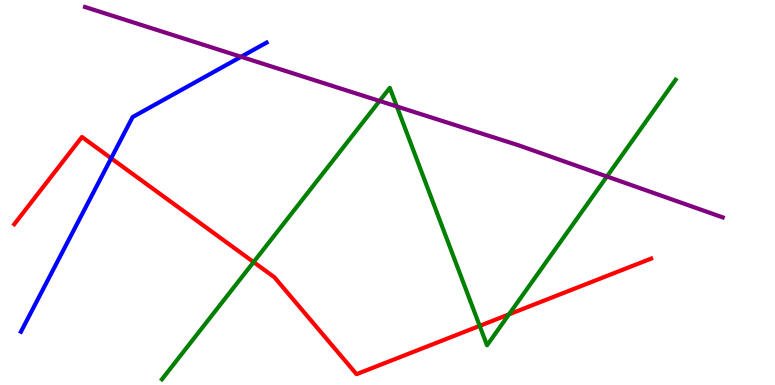[{'lines': ['blue', 'red'], 'intersections': [{'x': 1.43, 'y': 5.89}]}, {'lines': ['green', 'red'], 'intersections': [{'x': 3.27, 'y': 3.19}, {'x': 6.19, 'y': 1.54}, {'x': 6.57, 'y': 1.83}]}, {'lines': ['purple', 'red'], 'intersections': []}, {'lines': ['blue', 'green'], 'intersections': []}, {'lines': ['blue', 'purple'], 'intersections': [{'x': 3.11, 'y': 8.53}]}, {'lines': ['green', 'purple'], 'intersections': [{'x': 4.9, 'y': 7.38}, {'x': 5.12, 'y': 7.23}, {'x': 7.83, 'y': 5.42}]}]